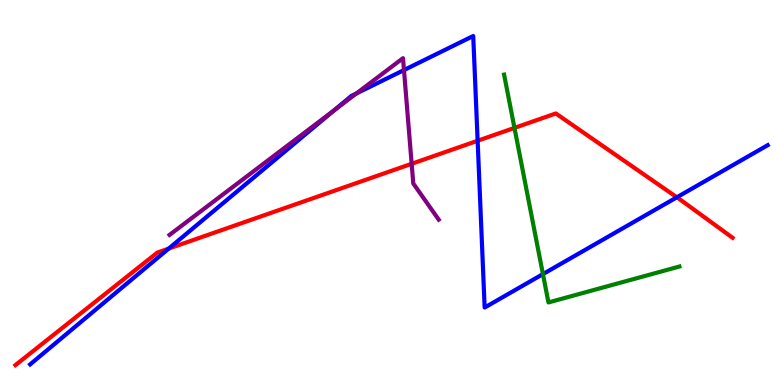[{'lines': ['blue', 'red'], 'intersections': [{'x': 2.18, 'y': 3.54}, {'x': 6.16, 'y': 6.34}, {'x': 8.73, 'y': 4.88}]}, {'lines': ['green', 'red'], 'intersections': [{'x': 6.64, 'y': 6.68}]}, {'lines': ['purple', 'red'], 'intersections': [{'x': 5.31, 'y': 5.75}]}, {'lines': ['blue', 'green'], 'intersections': [{'x': 7.01, 'y': 2.88}]}, {'lines': ['blue', 'purple'], 'intersections': [{'x': 4.32, 'y': 7.14}, {'x': 4.6, 'y': 7.57}, {'x': 5.21, 'y': 8.18}]}, {'lines': ['green', 'purple'], 'intersections': []}]